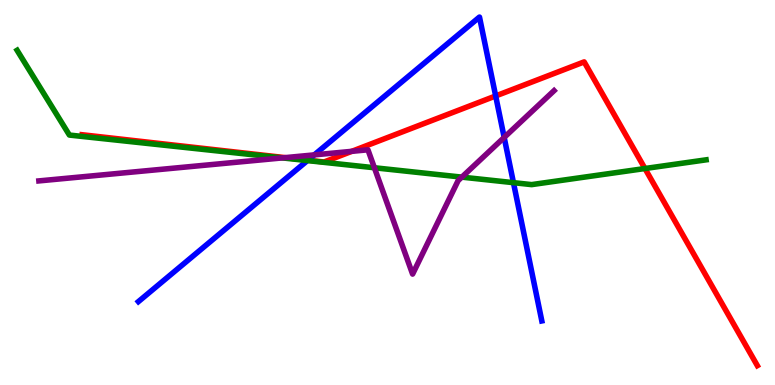[{'lines': ['blue', 'red'], 'intersections': [{'x': 3.97, 'y': 5.84}, {'x': 6.4, 'y': 7.51}]}, {'lines': ['green', 'red'], 'intersections': [{'x': 8.32, 'y': 5.62}]}, {'lines': ['purple', 'red'], 'intersections': [{'x': 3.68, 'y': 5.91}, {'x': 4.54, 'y': 6.07}]}, {'lines': ['blue', 'green'], 'intersections': [{'x': 3.97, 'y': 5.83}, {'x': 6.63, 'y': 5.26}]}, {'lines': ['blue', 'purple'], 'intersections': [{'x': 4.06, 'y': 5.98}, {'x': 6.51, 'y': 6.43}]}, {'lines': ['green', 'purple'], 'intersections': [{'x': 3.64, 'y': 5.9}, {'x': 4.83, 'y': 5.64}, {'x': 5.96, 'y': 5.4}]}]